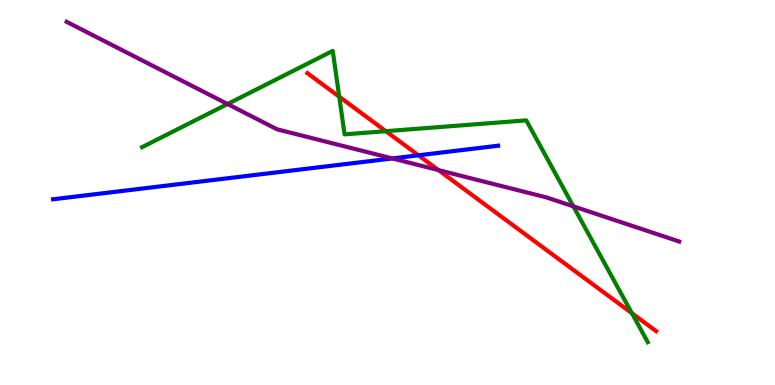[{'lines': ['blue', 'red'], 'intersections': [{'x': 5.4, 'y': 5.97}]}, {'lines': ['green', 'red'], 'intersections': [{'x': 4.38, 'y': 7.49}, {'x': 4.98, 'y': 6.59}, {'x': 8.15, 'y': 1.86}]}, {'lines': ['purple', 'red'], 'intersections': [{'x': 5.66, 'y': 5.58}]}, {'lines': ['blue', 'green'], 'intersections': []}, {'lines': ['blue', 'purple'], 'intersections': [{'x': 5.06, 'y': 5.88}]}, {'lines': ['green', 'purple'], 'intersections': [{'x': 2.94, 'y': 7.3}, {'x': 7.4, 'y': 4.64}]}]